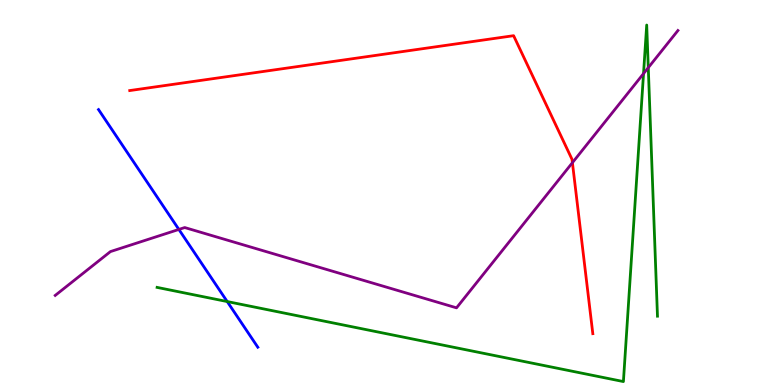[{'lines': ['blue', 'red'], 'intersections': []}, {'lines': ['green', 'red'], 'intersections': []}, {'lines': ['purple', 'red'], 'intersections': [{'x': 7.39, 'y': 5.77}]}, {'lines': ['blue', 'green'], 'intersections': [{'x': 2.93, 'y': 2.17}]}, {'lines': ['blue', 'purple'], 'intersections': [{'x': 2.31, 'y': 4.04}]}, {'lines': ['green', 'purple'], 'intersections': [{'x': 8.3, 'y': 8.09}, {'x': 8.36, 'y': 8.24}]}]